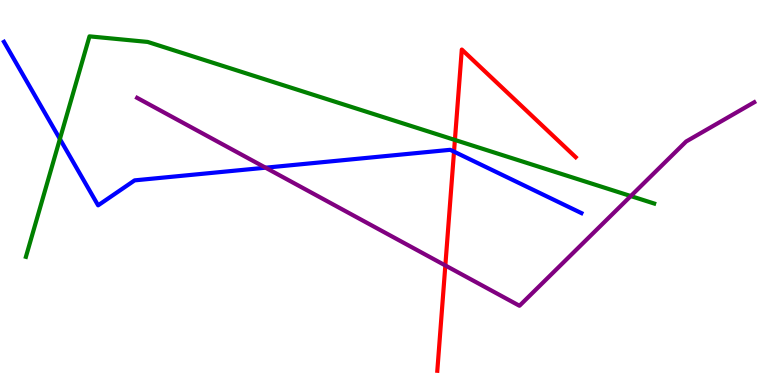[{'lines': ['blue', 'red'], 'intersections': [{'x': 5.86, 'y': 6.06}]}, {'lines': ['green', 'red'], 'intersections': [{'x': 5.87, 'y': 6.36}]}, {'lines': ['purple', 'red'], 'intersections': [{'x': 5.75, 'y': 3.1}]}, {'lines': ['blue', 'green'], 'intersections': [{'x': 0.773, 'y': 6.39}]}, {'lines': ['blue', 'purple'], 'intersections': [{'x': 3.43, 'y': 5.64}]}, {'lines': ['green', 'purple'], 'intersections': [{'x': 8.14, 'y': 4.91}]}]